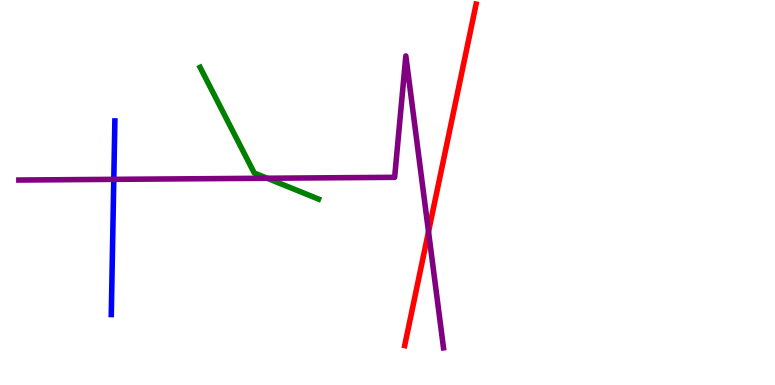[{'lines': ['blue', 'red'], 'intersections': []}, {'lines': ['green', 'red'], 'intersections': []}, {'lines': ['purple', 'red'], 'intersections': [{'x': 5.53, 'y': 3.98}]}, {'lines': ['blue', 'green'], 'intersections': []}, {'lines': ['blue', 'purple'], 'intersections': [{'x': 1.47, 'y': 5.34}]}, {'lines': ['green', 'purple'], 'intersections': [{'x': 3.45, 'y': 5.37}]}]